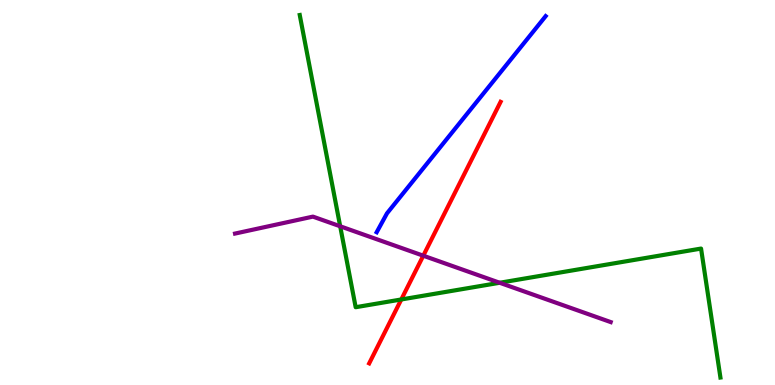[{'lines': ['blue', 'red'], 'intersections': []}, {'lines': ['green', 'red'], 'intersections': [{'x': 5.18, 'y': 2.22}]}, {'lines': ['purple', 'red'], 'intersections': [{'x': 5.46, 'y': 3.36}]}, {'lines': ['blue', 'green'], 'intersections': []}, {'lines': ['blue', 'purple'], 'intersections': []}, {'lines': ['green', 'purple'], 'intersections': [{'x': 4.39, 'y': 4.12}, {'x': 6.45, 'y': 2.66}]}]